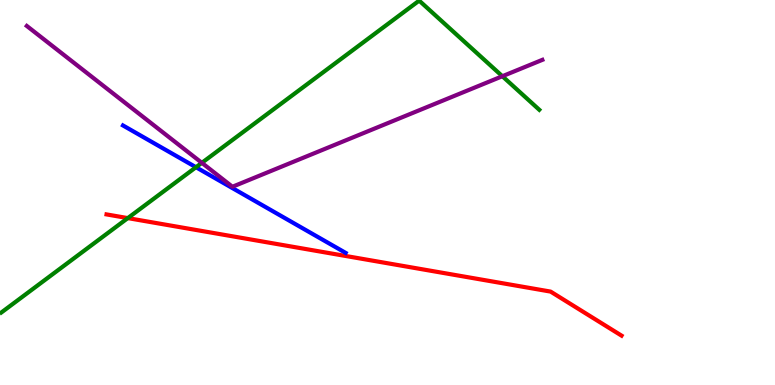[{'lines': ['blue', 'red'], 'intersections': []}, {'lines': ['green', 'red'], 'intersections': [{'x': 1.65, 'y': 4.33}]}, {'lines': ['purple', 'red'], 'intersections': []}, {'lines': ['blue', 'green'], 'intersections': [{'x': 2.53, 'y': 5.66}]}, {'lines': ['blue', 'purple'], 'intersections': []}, {'lines': ['green', 'purple'], 'intersections': [{'x': 2.6, 'y': 5.77}, {'x': 6.48, 'y': 8.02}]}]